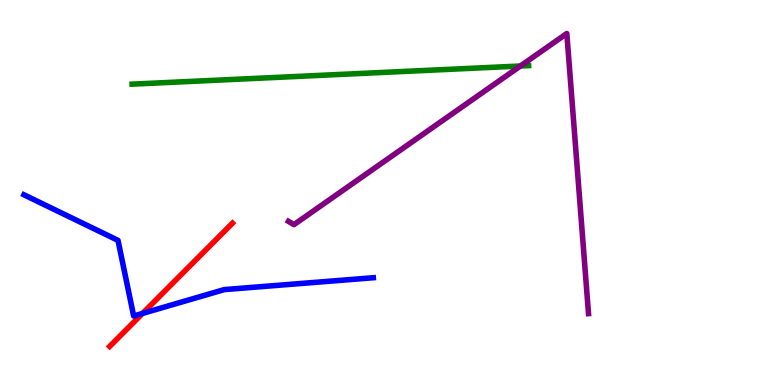[{'lines': ['blue', 'red'], 'intersections': [{'x': 1.84, 'y': 1.86}]}, {'lines': ['green', 'red'], 'intersections': []}, {'lines': ['purple', 'red'], 'intersections': []}, {'lines': ['blue', 'green'], 'intersections': []}, {'lines': ['blue', 'purple'], 'intersections': []}, {'lines': ['green', 'purple'], 'intersections': [{'x': 6.72, 'y': 8.29}]}]